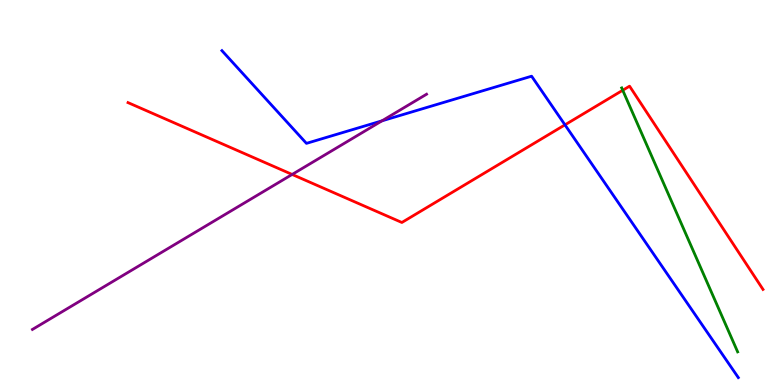[{'lines': ['blue', 'red'], 'intersections': [{'x': 7.29, 'y': 6.76}]}, {'lines': ['green', 'red'], 'intersections': [{'x': 8.04, 'y': 7.66}]}, {'lines': ['purple', 'red'], 'intersections': [{'x': 3.77, 'y': 5.47}]}, {'lines': ['blue', 'green'], 'intersections': []}, {'lines': ['blue', 'purple'], 'intersections': [{'x': 4.93, 'y': 6.86}]}, {'lines': ['green', 'purple'], 'intersections': []}]